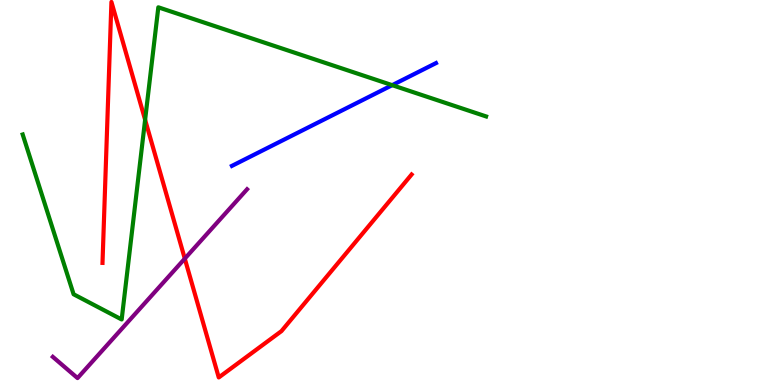[{'lines': ['blue', 'red'], 'intersections': []}, {'lines': ['green', 'red'], 'intersections': [{'x': 1.87, 'y': 6.89}]}, {'lines': ['purple', 'red'], 'intersections': [{'x': 2.38, 'y': 3.28}]}, {'lines': ['blue', 'green'], 'intersections': [{'x': 5.06, 'y': 7.79}]}, {'lines': ['blue', 'purple'], 'intersections': []}, {'lines': ['green', 'purple'], 'intersections': []}]